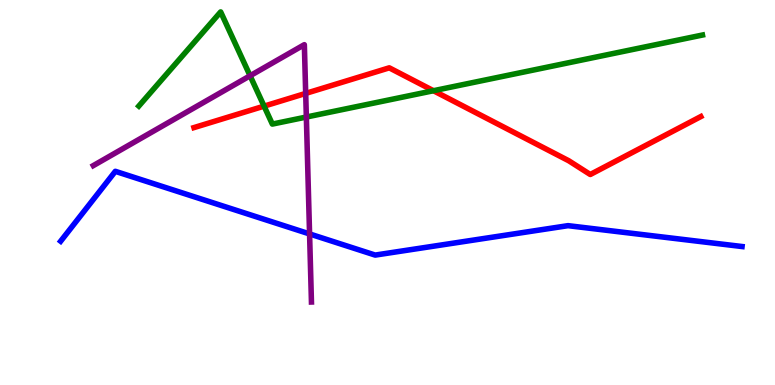[{'lines': ['blue', 'red'], 'intersections': []}, {'lines': ['green', 'red'], 'intersections': [{'x': 3.41, 'y': 7.24}, {'x': 5.59, 'y': 7.64}]}, {'lines': ['purple', 'red'], 'intersections': [{'x': 3.94, 'y': 7.57}]}, {'lines': ['blue', 'green'], 'intersections': []}, {'lines': ['blue', 'purple'], 'intersections': [{'x': 3.99, 'y': 3.92}]}, {'lines': ['green', 'purple'], 'intersections': [{'x': 3.23, 'y': 8.03}, {'x': 3.95, 'y': 6.96}]}]